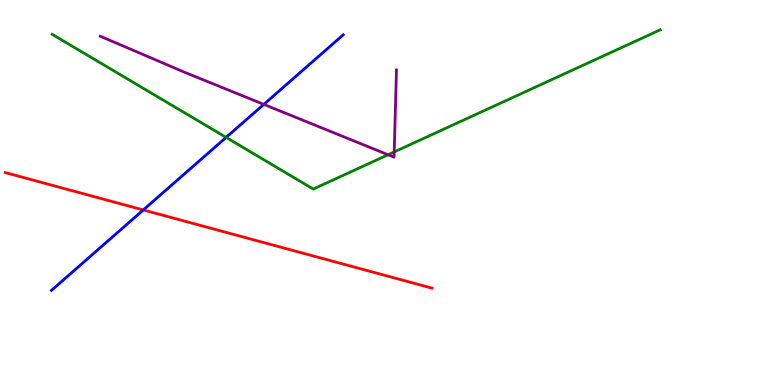[{'lines': ['blue', 'red'], 'intersections': [{'x': 1.85, 'y': 4.55}]}, {'lines': ['green', 'red'], 'intersections': []}, {'lines': ['purple', 'red'], 'intersections': []}, {'lines': ['blue', 'green'], 'intersections': [{'x': 2.92, 'y': 6.43}]}, {'lines': ['blue', 'purple'], 'intersections': [{'x': 3.4, 'y': 7.29}]}, {'lines': ['green', 'purple'], 'intersections': [{'x': 5.01, 'y': 5.98}, {'x': 5.09, 'y': 6.05}]}]